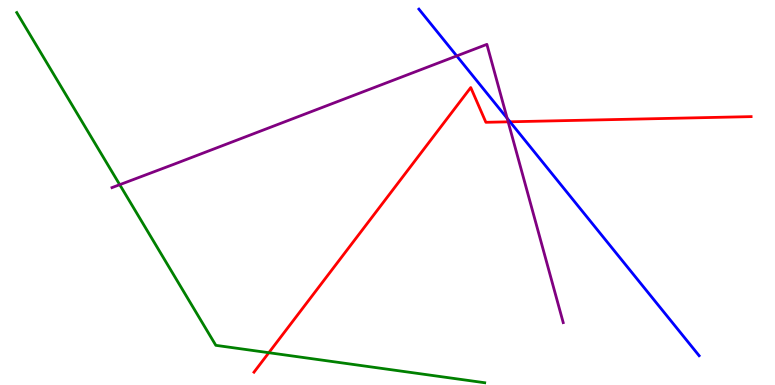[{'lines': ['blue', 'red'], 'intersections': [{'x': 6.58, 'y': 6.84}]}, {'lines': ['green', 'red'], 'intersections': [{'x': 3.47, 'y': 0.839}]}, {'lines': ['purple', 'red'], 'intersections': [{'x': 6.56, 'y': 6.84}]}, {'lines': ['blue', 'green'], 'intersections': []}, {'lines': ['blue', 'purple'], 'intersections': [{'x': 5.89, 'y': 8.55}, {'x': 6.54, 'y': 6.93}]}, {'lines': ['green', 'purple'], 'intersections': [{'x': 1.54, 'y': 5.2}]}]